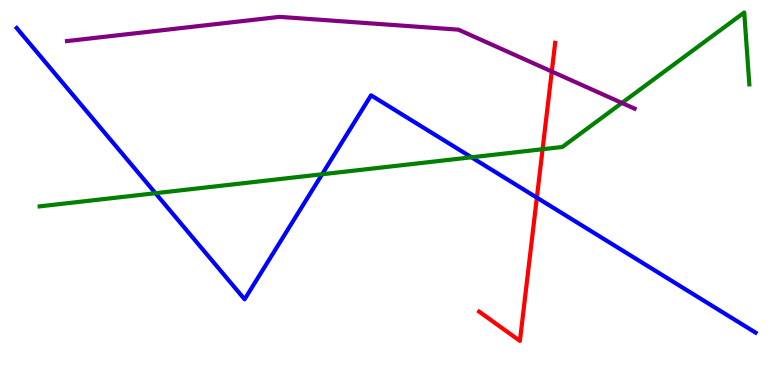[{'lines': ['blue', 'red'], 'intersections': [{'x': 6.93, 'y': 4.87}]}, {'lines': ['green', 'red'], 'intersections': [{'x': 7.0, 'y': 6.12}]}, {'lines': ['purple', 'red'], 'intersections': [{'x': 7.12, 'y': 8.14}]}, {'lines': ['blue', 'green'], 'intersections': [{'x': 2.01, 'y': 4.98}, {'x': 4.16, 'y': 5.47}, {'x': 6.08, 'y': 5.91}]}, {'lines': ['blue', 'purple'], 'intersections': []}, {'lines': ['green', 'purple'], 'intersections': [{'x': 8.02, 'y': 7.33}]}]